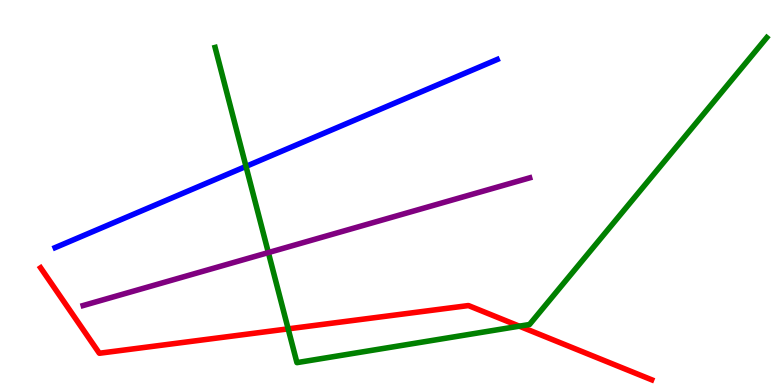[{'lines': ['blue', 'red'], 'intersections': []}, {'lines': ['green', 'red'], 'intersections': [{'x': 3.72, 'y': 1.46}, {'x': 6.7, 'y': 1.53}]}, {'lines': ['purple', 'red'], 'intersections': []}, {'lines': ['blue', 'green'], 'intersections': [{'x': 3.17, 'y': 5.68}]}, {'lines': ['blue', 'purple'], 'intersections': []}, {'lines': ['green', 'purple'], 'intersections': [{'x': 3.46, 'y': 3.44}]}]